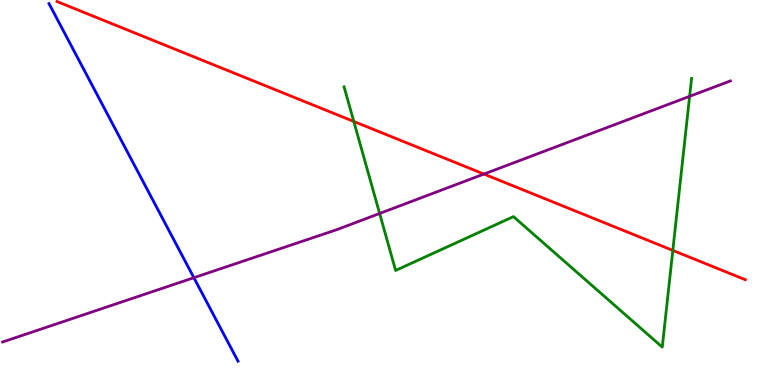[{'lines': ['blue', 'red'], 'intersections': []}, {'lines': ['green', 'red'], 'intersections': [{'x': 4.57, 'y': 6.85}, {'x': 8.68, 'y': 3.5}]}, {'lines': ['purple', 'red'], 'intersections': [{'x': 6.24, 'y': 5.48}]}, {'lines': ['blue', 'green'], 'intersections': []}, {'lines': ['blue', 'purple'], 'intersections': [{'x': 2.5, 'y': 2.79}]}, {'lines': ['green', 'purple'], 'intersections': [{'x': 4.9, 'y': 4.46}, {'x': 8.9, 'y': 7.5}]}]